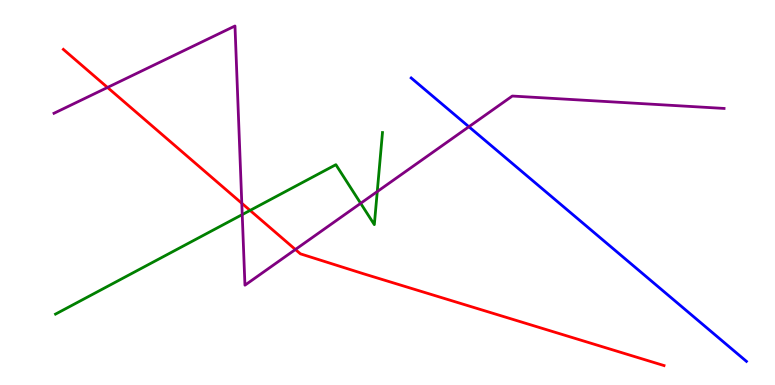[{'lines': ['blue', 'red'], 'intersections': []}, {'lines': ['green', 'red'], 'intersections': [{'x': 3.23, 'y': 4.53}]}, {'lines': ['purple', 'red'], 'intersections': [{'x': 1.39, 'y': 7.73}, {'x': 3.12, 'y': 4.72}, {'x': 3.81, 'y': 3.52}]}, {'lines': ['blue', 'green'], 'intersections': []}, {'lines': ['blue', 'purple'], 'intersections': [{'x': 6.05, 'y': 6.71}]}, {'lines': ['green', 'purple'], 'intersections': [{'x': 3.13, 'y': 4.43}, {'x': 4.65, 'y': 4.72}, {'x': 4.87, 'y': 5.02}]}]